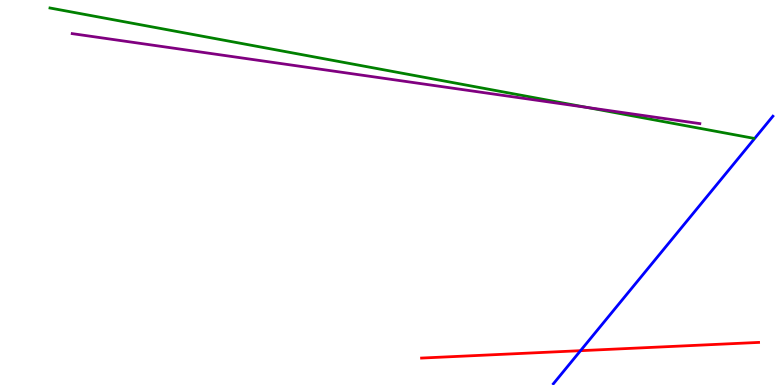[{'lines': ['blue', 'red'], 'intersections': [{'x': 7.49, 'y': 0.891}]}, {'lines': ['green', 'red'], 'intersections': []}, {'lines': ['purple', 'red'], 'intersections': []}, {'lines': ['blue', 'green'], 'intersections': []}, {'lines': ['blue', 'purple'], 'intersections': []}, {'lines': ['green', 'purple'], 'intersections': [{'x': 7.57, 'y': 7.21}]}]